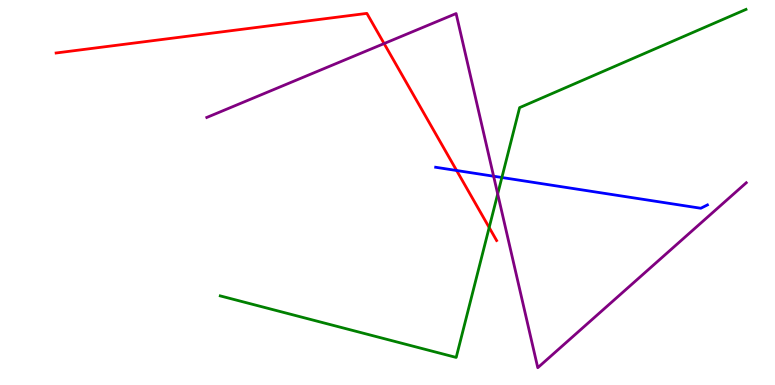[{'lines': ['blue', 'red'], 'intersections': [{'x': 5.89, 'y': 5.57}]}, {'lines': ['green', 'red'], 'intersections': [{'x': 6.31, 'y': 4.09}]}, {'lines': ['purple', 'red'], 'intersections': [{'x': 4.96, 'y': 8.87}]}, {'lines': ['blue', 'green'], 'intersections': [{'x': 6.48, 'y': 5.39}]}, {'lines': ['blue', 'purple'], 'intersections': [{'x': 6.37, 'y': 5.42}]}, {'lines': ['green', 'purple'], 'intersections': [{'x': 6.42, 'y': 4.96}]}]